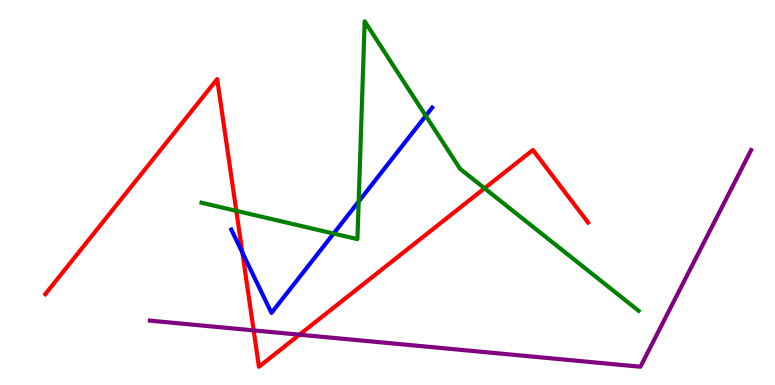[{'lines': ['blue', 'red'], 'intersections': [{'x': 3.13, 'y': 3.44}]}, {'lines': ['green', 'red'], 'intersections': [{'x': 3.05, 'y': 4.52}, {'x': 6.25, 'y': 5.11}]}, {'lines': ['purple', 'red'], 'intersections': [{'x': 3.27, 'y': 1.42}, {'x': 3.86, 'y': 1.31}]}, {'lines': ['blue', 'green'], 'intersections': [{'x': 4.3, 'y': 3.93}, {'x': 4.63, 'y': 4.77}, {'x': 5.49, 'y': 6.99}]}, {'lines': ['blue', 'purple'], 'intersections': []}, {'lines': ['green', 'purple'], 'intersections': []}]